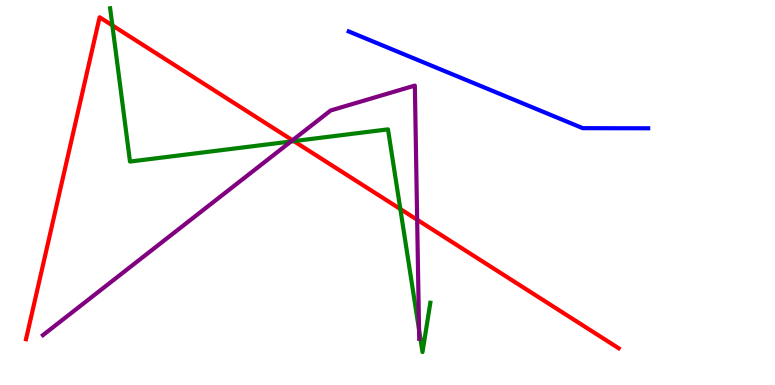[{'lines': ['blue', 'red'], 'intersections': []}, {'lines': ['green', 'red'], 'intersections': [{'x': 1.45, 'y': 9.34}, {'x': 3.79, 'y': 6.33}, {'x': 5.17, 'y': 4.57}]}, {'lines': ['purple', 'red'], 'intersections': [{'x': 3.77, 'y': 6.36}, {'x': 5.38, 'y': 4.29}]}, {'lines': ['blue', 'green'], 'intersections': []}, {'lines': ['blue', 'purple'], 'intersections': []}, {'lines': ['green', 'purple'], 'intersections': [{'x': 3.75, 'y': 6.33}, {'x': 5.41, 'y': 1.43}]}]